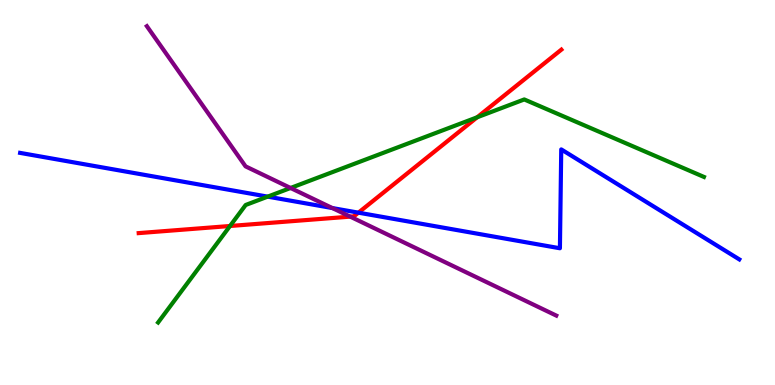[{'lines': ['blue', 'red'], 'intersections': [{'x': 4.62, 'y': 4.48}]}, {'lines': ['green', 'red'], 'intersections': [{'x': 2.97, 'y': 4.13}, {'x': 6.16, 'y': 6.95}]}, {'lines': ['purple', 'red'], 'intersections': [{'x': 4.52, 'y': 4.37}]}, {'lines': ['blue', 'green'], 'intersections': [{'x': 3.45, 'y': 4.89}]}, {'lines': ['blue', 'purple'], 'intersections': [{'x': 4.29, 'y': 4.6}]}, {'lines': ['green', 'purple'], 'intersections': [{'x': 3.75, 'y': 5.12}]}]